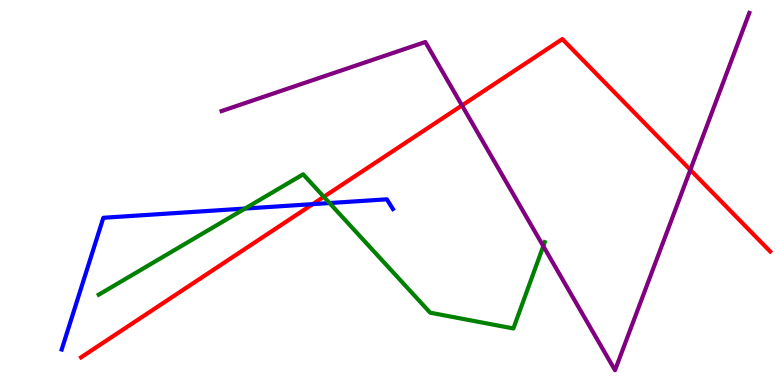[{'lines': ['blue', 'red'], 'intersections': [{'x': 4.04, 'y': 4.7}]}, {'lines': ['green', 'red'], 'intersections': [{'x': 4.18, 'y': 4.89}]}, {'lines': ['purple', 'red'], 'intersections': [{'x': 5.96, 'y': 7.26}, {'x': 8.91, 'y': 5.59}]}, {'lines': ['blue', 'green'], 'intersections': [{'x': 3.16, 'y': 4.58}, {'x': 4.25, 'y': 4.73}]}, {'lines': ['blue', 'purple'], 'intersections': []}, {'lines': ['green', 'purple'], 'intersections': [{'x': 7.01, 'y': 3.61}]}]